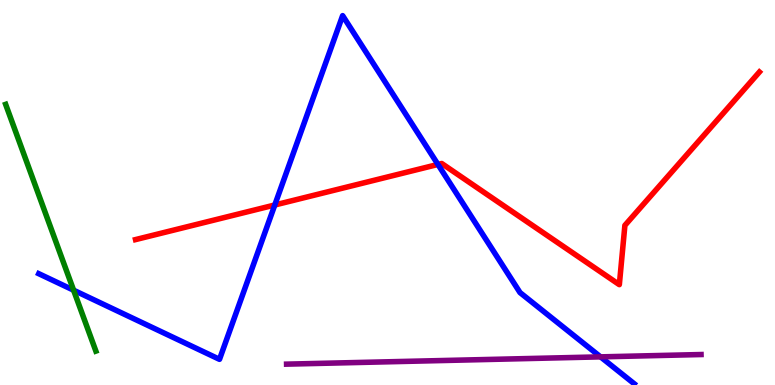[{'lines': ['blue', 'red'], 'intersections': [{'x': 3.55, 'y': 4.68}, {'x': 5.65, 'y': 5.73}]}, {'lines': ['green', 'red'], 'intersections': []}, {'lines': ['purple', 'red'], 'intersections': []}, {'lines': ['blue', 'green'], 'intersections': [{'x': 0.95, 'y': 2.46}]}, {'lines': ['blue', 'purple'], 'intersections': [{'x': 7.75, 'y': 0.731}]}, {'lines': ['green', 'purple'], 'intersections': []}]